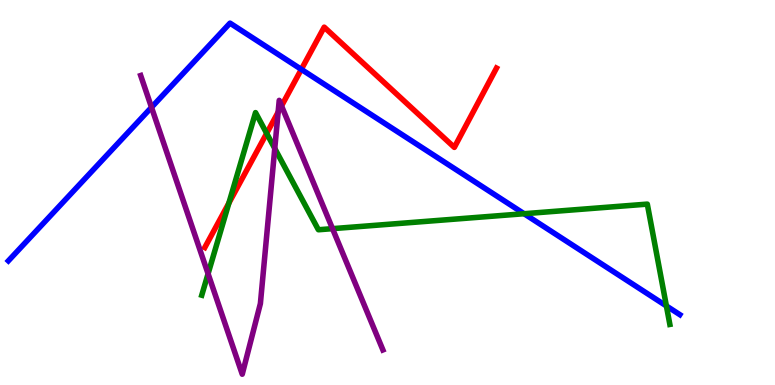[{'lines': ['blue', 'red'], 'intersections': [{'x': 3.89, 'y': 8.2}]}, {'lines': ['green', 'red'], 'intersections': [{'x': 2.95, 'y': 4.73}, {'x': 3.44, 'y': 6.54}]}, {'lines': ['purple', 'red'], 'intersections': [{'x': 3.59, 'y': 7.09}, {'x': 3.63, 'y': 7.25}]}, {'lines': ['blue', 'green'], 'intersections': [{'x': 6.76, 'y': 4.45}, {'x': 8.6, 'y': 2.05}]}, {'lines': ['blue', 'purple'], 'intersections': [{'x': 1.95, 'y': 7.21}]}, {'lines': ['green', 'purple'], 'intersections': [{'x': 2.68, 'y': 2.89}, {'x': 3.55, 'y': 6.14}, {'x': 4.29, 'y': 4.06}]}]